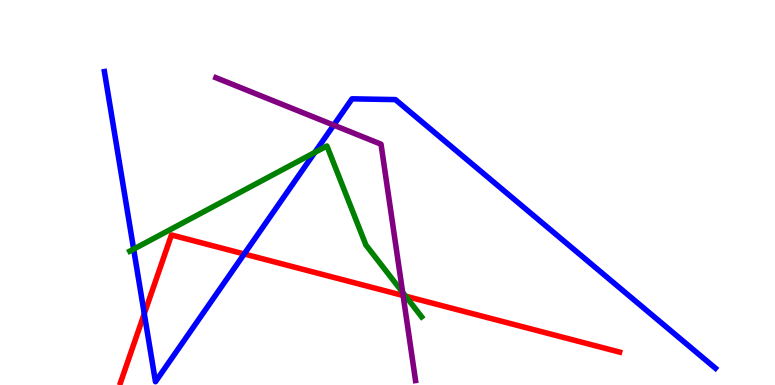[{'lines': ['blue', 'red'], 'intersections': [{'x': 1.86, 'y': 1.85}, {'x': 3.15, 'y': 3.4}]}, {'lines': ['green', 'red'], 'intersections': [{'x': 5.23, 'y': 2.31}]}, {'lines': ['purple', 'red'], 'intersections': [{'x': 5.2, 'y': 2.32}]}, {'lines': ['blue', 'green'], 'intersections': [{'x': 1.72, 'y': 3.53}, {'x': 4.06, 'y': 6.04}]}, {'lines': ['blue', 'purple'], 'intersections': [{'x': 4.31, 'y': 6.75}]}, {'lines': ['green', 'purple'], 'intersections': [{'x': 5.2, 'y': 2.41}]}]